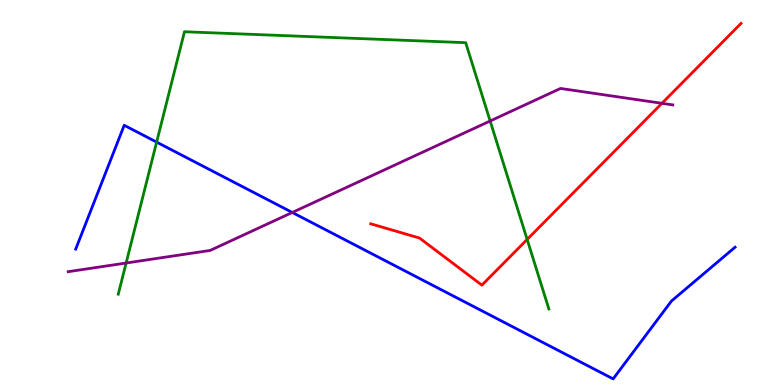[{'lines': ['blue', 'red'], 'intersections': []}, {'lines': ['green', 'red'], 'intersections': [{'x': 6.8, 'y': 3.78}]}, {'lines': ['purple', 'red'], 'intersections': [{'x': 8.54, 'y': 7.32}]}, {'lines': ['blue', 'green'], 'intersections': [{'x': 2.02, 'y': 6.31}]}, {'lines': ['blue', 'purple'], 'intersections': [{'x': 3.77, 'y': 4.48}]}, {'lines': ['green', 'purple'], 'intersections': [{'x': 1.63, 'y': 3.17}, {'x': 6.32, 'y': 6.86}]}]